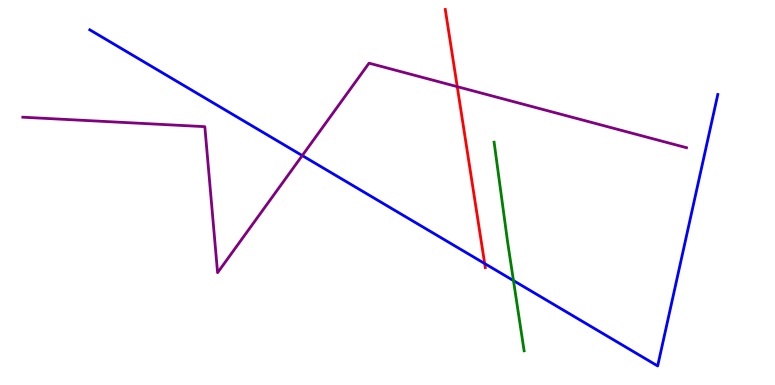[{'lines': ['blue', 'red'], 'intersections': [{'x': 6.25, 'y': 3.15}]}, {'lines': ['green', 'red'], 'intersections': []}, {'lines': ['purple', 'red'], 'intersections': [{'x': 5.9, 'y': 7.75}]}, {'lines': ['blue', 'green'], 'intersections': [{'x': 6.63, 'y': 2.71}]}, {'lines': ['blue', 'purple'], 'intersections': [{'x': 3.9, 'y': 5.96}]}, {'lines': ['green', 'purple'], 'intersections': []}]